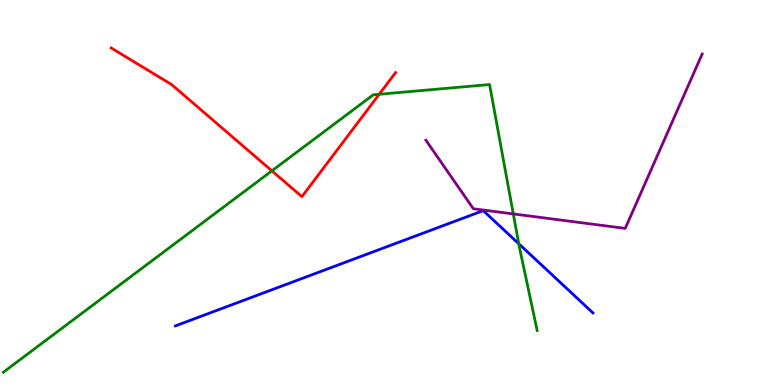[{'lines': ['blue', 'red'], 'intersections': []}, {'lines': ['green', 'red'], 'intersections': [{'x': 3.51, 'y': 5.56}, {'x': 4.89, 'y': 7.55}]}, {'lines': ['purple', 'red'], 'intersections': []}, {'lines': ['blue', 'green'], 'intersections': [{'x': 6.69, 'y': 3.67}]}, {'lines': ['blue', 'purple'], 'intersections': []}, {'lines': ['green', 'purple'], 'intersections': [{'x': 6.62, 'y': 4.44}]}]